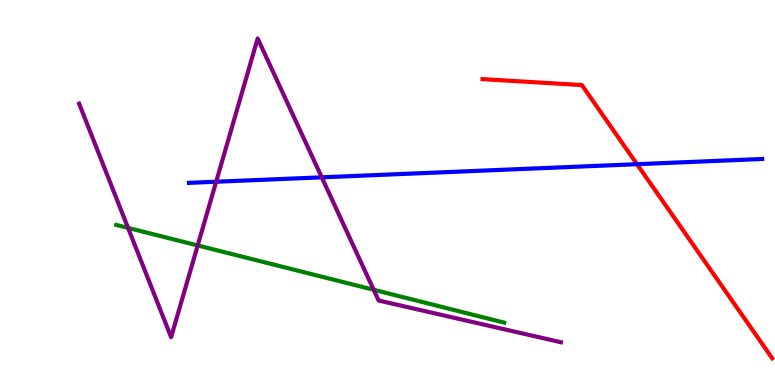[{'lines': ['blue', 'red'], 'intersections': [{'x': 8.22, 'y': 5.74}]}, {'lines': ['green', 'red'], 'intersections': []}, {'lines': ['purple', 'red'], 'intersections': []}, {'lines': ['blue', 'green'], 'intersections': []}, {'lines': ['blue', 'purple'], 'intersections': [{'x': 2.79, 'y': 5.28}, {'x': 4.15, 'y': 5.39}]}, {'lines': ['green', 'purple'], 'intersections': [{'x': 1.65, 'y': 4.08}, {'x': 2.55, 'y': 3.62}, {'x': 4.82, 'y': 2.47}]}]